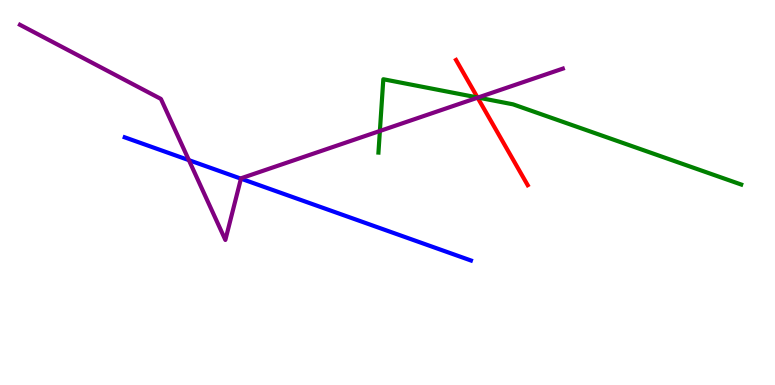[{'lines': ['blue', 'red'], 'intersections': []}, {'lines': ['green', 'red'], 'intersections': [{'x': 6.16, 'y': 7.47}]}, {'lines': ['purple', 'red'], 'intersections': [{'x': 6.16, 'y': 7.46}]}, {'lines': ['blue', 'green'], 'intersections': []}, {'lines': ['blue', 'purple'], 'intersections': [{'x': 2.44, 'y': 5.84}, {'x': 3.11, 'y': 5.36}]}, {'lines': ['green', 'purple'], 'intersections': [{'x': 4.9, 'y': 6.6}, {'x': 6.17, 'y': 7.47}]}]